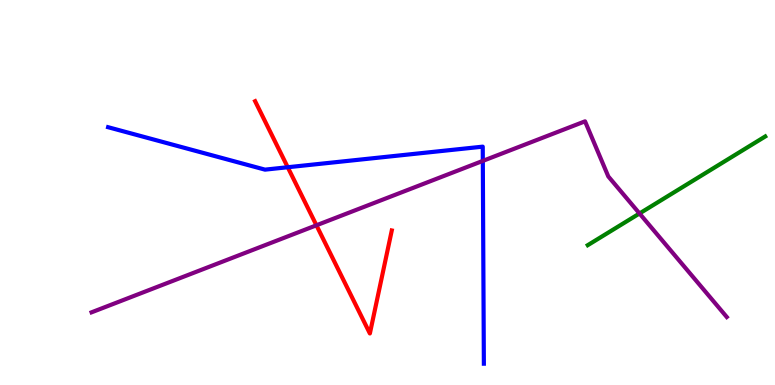[{'lines': ['blue', 'red'], 'intersections': [{'x': 3.71, 'y': 5.66}]}, {'lines': ['green', 'red'], 'intersections': []}, {'lines': ['purple', 'red'], 'intersections': [{'x': 4.08, 'y': 4.15}]}, {'lines': ['blue', 'green'], 'intersections': []}, {'lines': ['blue', 'purple'], 'intersections': [{'x': 6.23, 'y': 5.82}]}, {'lines': ['green', 'purple'], 'intersections': [{'x': 8.25, 'y': 4.46}]}]